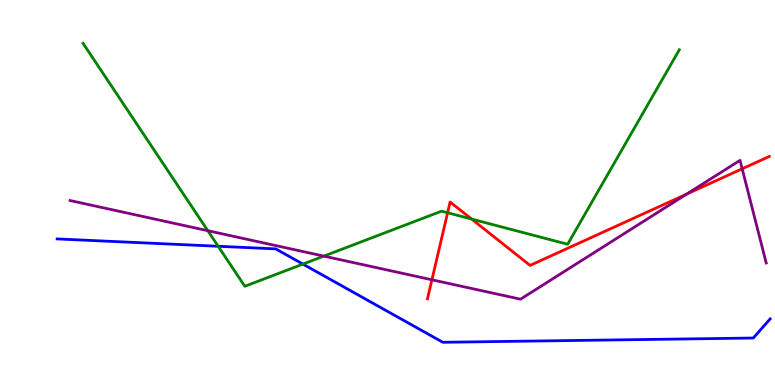[{'lines': ['blue', 'red'], 'intersections': []}, {'lines': ['green', 'red'], 'intersections': [{'x': 5.78, 'y': 4.47}, {'x': 6.09, 'y': 4.31}]}, {'lines': ['purple', 'red'], 'intersections': [{'x': 5.57, 'y': 2.73}, {'x': 8.86, 'y': 4.96}, {'x': 9.58, 'y': 5.62}]}, {'lines': ['blue', 'green'], 'intersections': [{'x': 2.81, 'y': 3.6}, {'x': 3.91, 'y': 3.14}]}, {'lines': ['blue', 'purple'], 'intersections': []}, {'lines': ['green', 'purple'], 'intersections': [{'x': 2.68, 'y': 4.01}, {'x': 4.18, 'y': 3.35}]}]